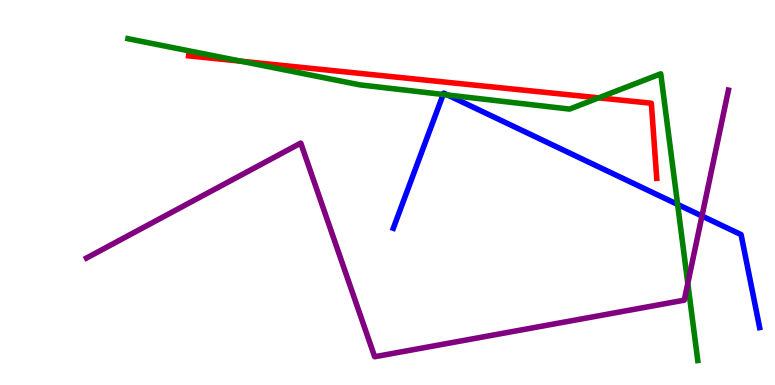[{'lines': ['blue', 'red'], 'intersections': []}, {'lines': ['green', 'red'], 'intersections': [{'x': 3.11, 'y': 8.41}, {'x': 7.72, 'y': 7.46}]}, {'lines': ['purple', 'red'], 'intersections': []}, {'lines': ['blue', 'green'], 'intersections': [{'x': 5.72, 'y': 7.55}, {'x': 5.78, 'y': 7.53}, {'x': 8.74, 'y': 4.69}]}, {'lines': ['blue', 'purple'], 'intersections': [{'x': 9.06, 'y': 4.39}]}, {'lines': ['green', 'purple'], 'intersections': [{'x': 8.87, 'y': 2.64}]}]